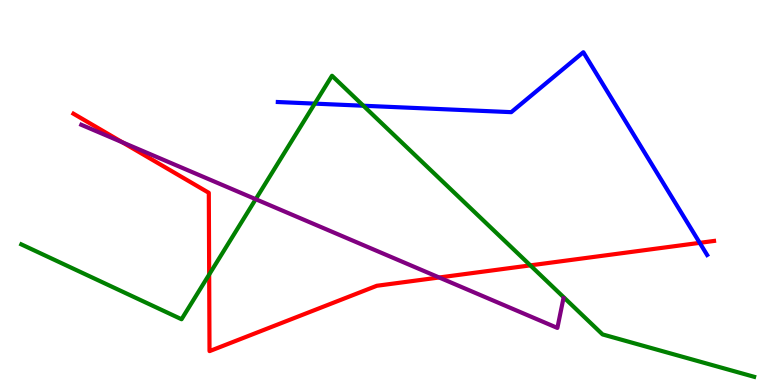[{'lines': ['blue', 'red'], 'intersections': [{'x': 9.03, 'y': 3.69}]}, {'lines': ['green', 'red'], 'intersections': [{'x': 2.7, 'y': 2.87}, {'x': 6.84, 'y': 3.11}]}, {'lines': ['purple', 'red'], 'intersections': [{'x': 1.58, 'y': 6.3}, {'x': 5.67, 'y': 2.79}]}, {'lines': ['blue', 'green'], 'intersections': [{'x': 4.06, 'y': 7.31}, {'x': 4.69, 'y': 7.25}]}, {'lines': ['blue', 'purple'], 'intersections': []}, {'lines': ['green', 'purple'], 'intersections': [{'x': 3.3, 'y': 4.83}]}]